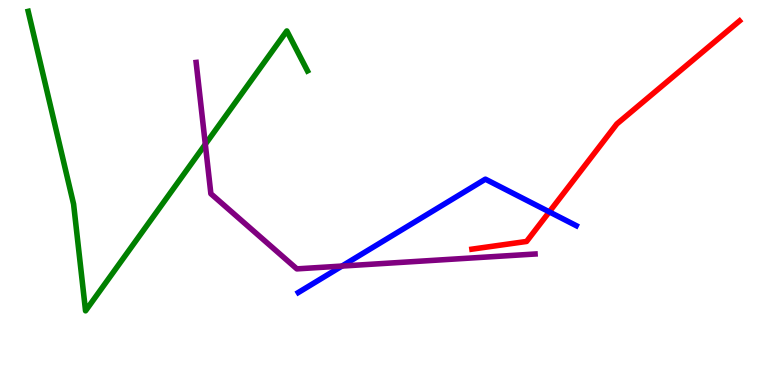[{'lines': ['blue', 'red'], 'intersections': [{'x': 7.09, 'y': 4.5}]}, {'lines': ['green', 'red'], 'intersections': []}, {'lines': ['purple', 'red'], 'intersections': []}, {'lines': ['blue', 'green'], 'intersections': []}, {'lines': ['blue', 'purple'], 'intersections': [{'x': 4.41, 'y': 3.09}]}, {'lines': ['green', 'purple'], 'intersections': [{'x': 2.65, 'y': 6.25}]}]